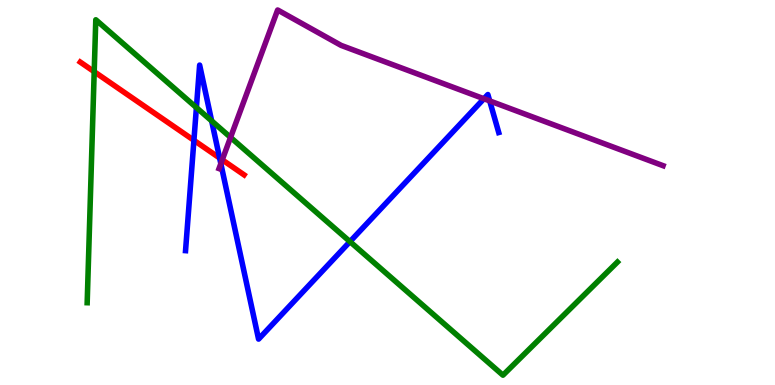[{'lines': ['blue', 'red'], 'intersections': [{'x': 2.5, 'y': 6.36}, {'x': 2.83, 'y': 5.9}]}, {'lines': ['green', 'red'], 'intersections': [{'x': 1.22, 'y': 8.14}]}, {'lines': ['purple', 'red'], 'intersections': [{'x': 2.87, 'y': 5.85}]}, {'lines': ['blue', 'green'], 'intersections': [{'x': 2.53, 'y': 7.21}, {'x': 2.73, 'y': 6.86}, {'x': 4.52, 'y': 3.72}]}, {'lines': ['blue', 'purple'], 'intersections': [{'x': 2.85, 'y': 5.75}, {'x': 6.24, 'y': 7.44}, {'x': 6.32, 'y': 7.38}]}, {'lines': ['green', 'purple'], 'intersections': [{'x': 2.97, 'y': 6.43}]}]